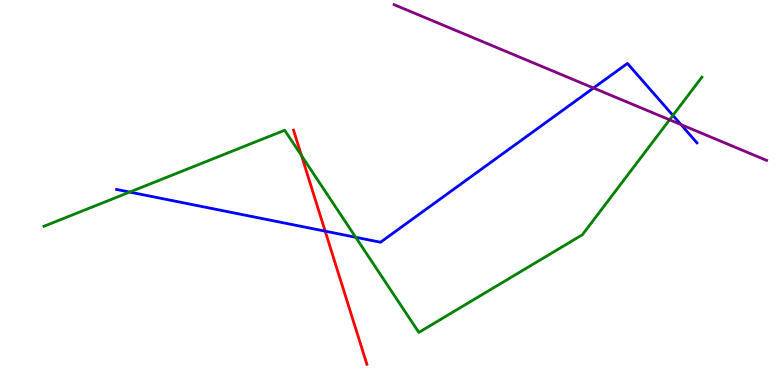[{'lines': ['blue', 'red'], 'intersections': [{'x': 4.2, 'y': 4.0}]}, {'lines': ['green', 'red'], 'intersections': [{'x': 3.89, 'y': 5.96}]}, {'lines': ['purple', 'red'], 'intersections': []}, {'lines': ['blue', 'green'], 'intersections': [{'x': 1.67, 'y': 5.01}, {'x': 4.59, 'y': 3.84}, {'x': 8.68, 'y': 7.0}]}, {'lines': ['blue', 'purple'], 'intersections': [{'x': 7.66, 'y': 7.71}, {'x': 8.79, 'y': 6.76}]}, {'lines': ['green', 'purple'], 'intersections': [{'x': 8.64, 'y': 6.89}]}]